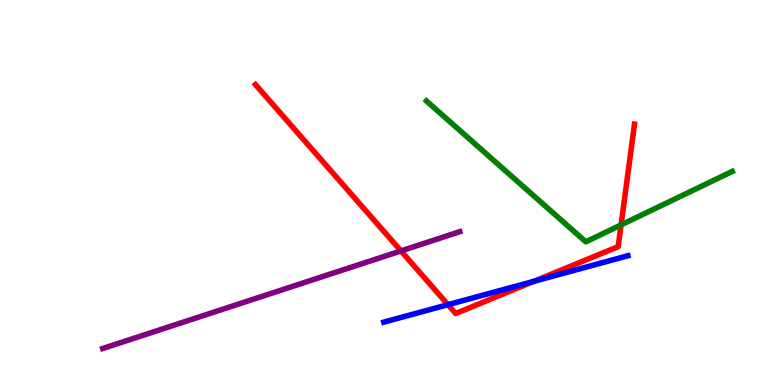[{'lines': ['blue', 'red'], 'intersections': [{'x': 5.78, 'y': 2.09}, {'x': 6.89, 'y': 2.69}]}, {'lines': ['green', 'red'], 'intersections': [{'x': 8.01, 'y': 4.16}]}, {'lines': ['purple', 'red'], 'intersections': [{'x': 5.17, 'y': 3.48}]}, {'lines': ['blue', 'green'], 'intersections': []}, {'lines': ['blue', 'purple'], 'intersections': []}, {'lines': ['green', 'purple'], 'intersections': []}]